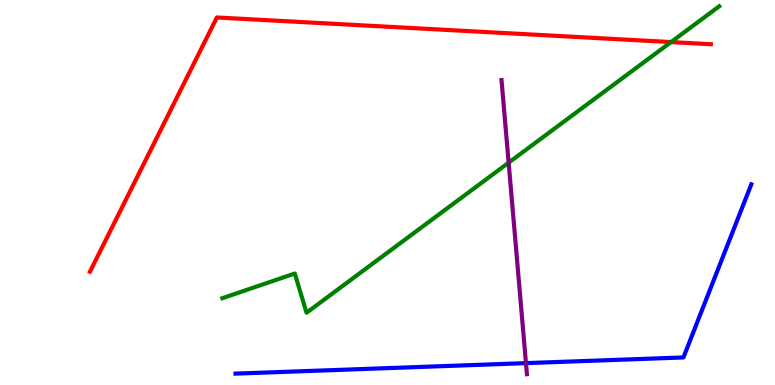[{'lines': ['blue', 'red'], 'intersections': []}, {'lines': ['green', 'red'], 'intersections': [{'x': 8.66, 'y': 8.91}]}, {'lines': ['purple', 'red'], 'intersections': []}, {'lines': ['blue', 'green'], 'intersections': []}, {'lines': ['blue', 'purple'], 'intersections': [{'x': 6.79, 'y': 0.568}]}, {'lines': ['green', 'purple'], 'intersections': [{'x': 6.56, 'y': 5.77}]}]